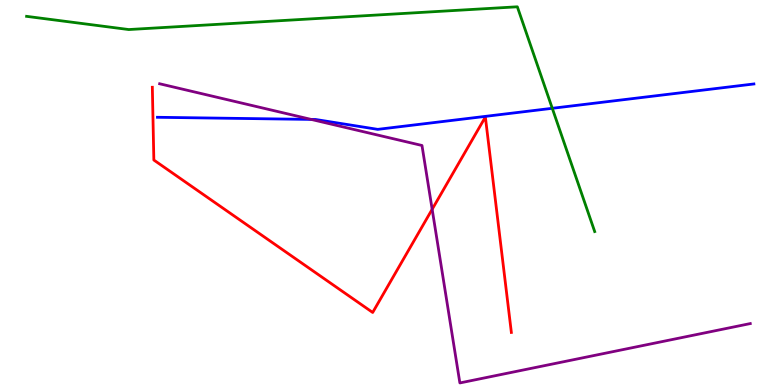[{'lines': ['blue', 'red'], 'intersections': []}, {'lines': ['green', 'red'], 'intersections': []}, {'lines': ['purple', 'red'], 'intersections': [{'x': 5.58, 'y': 4.56}]}, {'lines': ['blue', 'green'], 'intersections': [{'x': 7.13, 'y': 7.19}]}, {'lines': ['blue', 'purple'], 'intersections': [{'x': 4.02, 'y': 6.9}]}, {'lines': ['green', 'purple'], 'intersections': []}]